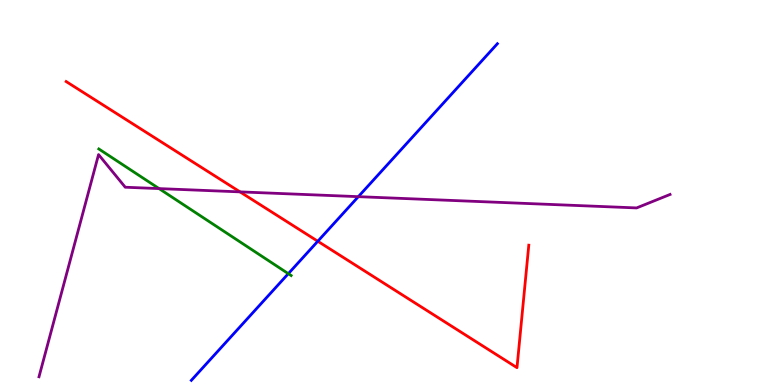[{'lines': ['blue', 'red'], 'intersections': [{'x': 4.1, 'y': 3.73}]}, {'lines': ['green', 'red'], 'intersections': []}, {'lines': ['purple', 'red'], 'intersections': [{'x': 3.1, 'y': 5.02}]}, {'lines': ['blue', 'green'], 'intersections': [{'x': 3.72, 'y': 2.89}]}, {'lines': ['blue', 'purple'], 'intersections': [{'x': 4.62, 'y': 4.89}]}, {'lines': ['green', 'purple'], 'intersections': [{'x': 2.05, 'y': 5.1}]}]